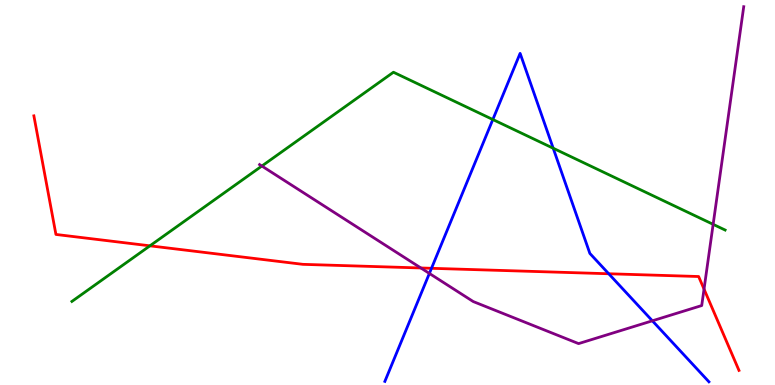[{'lines': ['blue', 'red'], 'intersections': [{'x': 5.57, 'y': 3.03}, {'x': 7.85, 'y': 2.89}]}, {'lines': ['green', 'red'], 'intersections': [{'x': 1.93, 'y': 3.61}]}, {'lines': ['purple', 'red'], 'intersections': [{'x': 5.43, 'y': 3.04}, {'x': 9.08, 'y': 2.49}]}, {'lines': ['blue', 'green'], 'intersections': [{'x': 6.36, 'y': 6.9}, {'x': 7.14, 'y': 6.15}]}, {'lines': ['blue', 'purple'], 'intersections': [{'x': 5.54, 'y': 2.9}, {'x': 8.42, 'y': 1.67}]}, {'lines': ['green', 'purple'], 'intersections': [{'x': 3.38, 'y': 5.69}, {'x': 9.2, 'y': 4.17}]}]